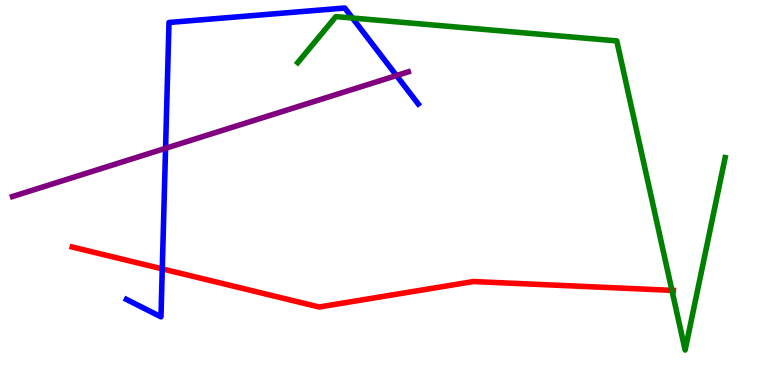[{'lines': ['blue', 'red'], 'intersections': [{'x': 2.09, 'y': 3.02}]}, {'lines': ['green', 'red'], 'intersections': [{'x': 8.67, 'y': 2.46}]}, {'lines': ['purple', 'red'], 'intersections': []}, {'lines': ['blue', 'green'], 'intersections': [{'x': 4.55, 'y': 9.53}]}, {'lines': ['blue', 'purple'], 'intersections': [{'x': 2.14, 'y': 6.15}, {'x': 5.12, 'y': 8.04}]}, {'lines': ['green', 'purple'], 'intersections': []}]